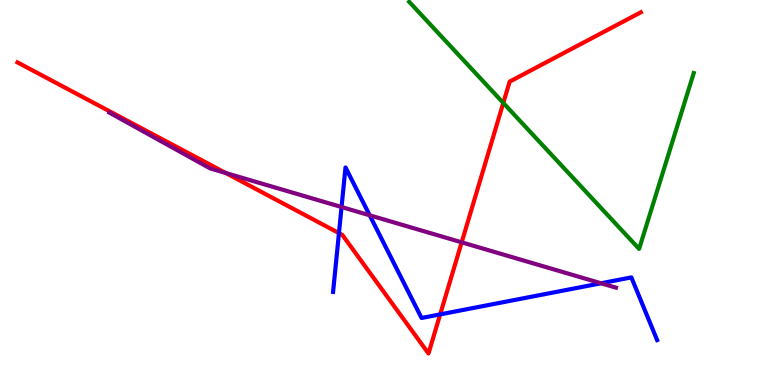[{'lines': ['blue', 'red'], 'intersections': [{'x': 4.37, 'y': 3.95}, {'x': 5.68, 'y': 1.83}]}, {'lines': ['green', 'red'], 'intersections': [{'x': 6.49, 'y': 7.33}]}, {'lines': ['purple', 'red'], 'intersections': [{'x': 2.91, 'y': 5.51}, {'x': 5.96, 'y': 3.71}]}, {'lines': ['blue', 'green'], 'intersections': []}, {'lines': ['blue', 'purple'], 'intersections': [{'x': 4.41, 'y': 4.62}, {'x': 4.77, 'y': 4.41}, {'x': 7.76, 'y': 2.64}]}, {'lines': ['green', 'purple'], 'intersections': []}]